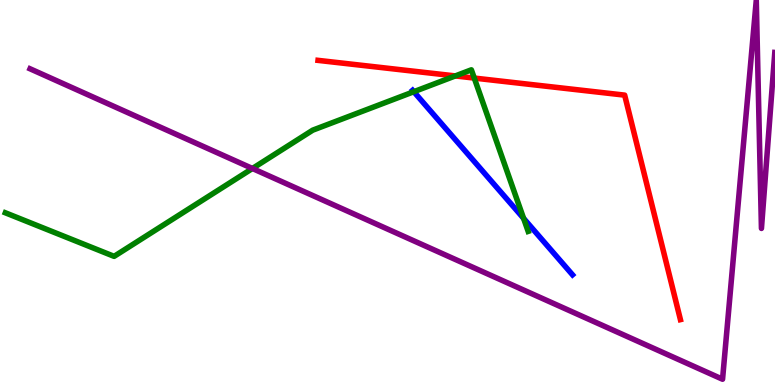[{'lines': ['blue', 'red'], 'intersections': []}, {'lines': ['green', 'red'], 'intersections': [{'x': 5.87, 'y': 8.03}, {'x': 6.12, 'y': 7.97}]}, {'lines': ['purple', 'red'], 'intersections': []}, {'lines': ['blue', 'green'], 'intersections': [{'x': 5.34, 'y': 7.62}, {'x': 6.76, 'y': 4.33}]}, {'lines': ['blue', 'purple'], 'intersections': []}, {'lines': ['green', 'purple'], 'intersections': [{'x': 3.26, 'y': 5.62}]}]